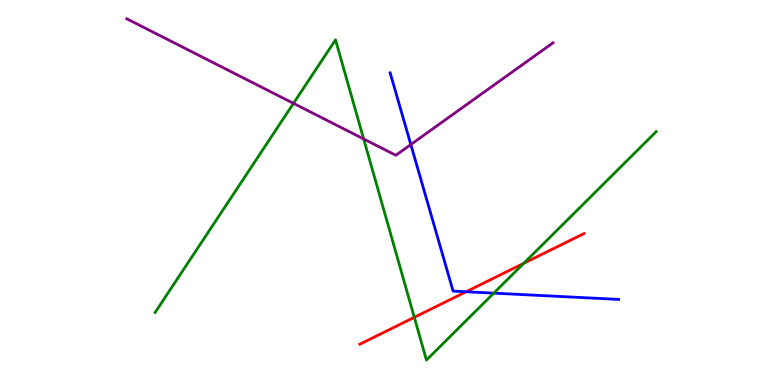[{'lines': ['blue', 'red'], 'intersections': [{'x': 6.01, 'y': 2.42}]}, {'lines': ['green', 'red'], 'intersections': [{'x': 5.35, 'y': 1.76}, {'x': 6.76, 'y': 3.16}]}, {'lines': ['purple', 'red'], 'intersections': []}, {'lines': ['blue', 'green'], 'intersections': [{'x': 6.37, 'y': 2.39}]}, {'lines': ['blue', 'purple'], 'intersections': [{'x': 5.3, 'y': 6.25}]}, {'lines': ['green', 'purple'], 'intersections': [{'x': 3.79, 'y': 7.32}, {'x': 4.69, 'y': 6.39}]}]